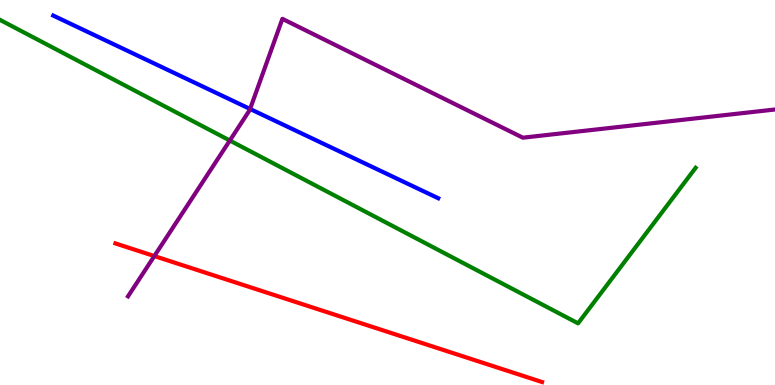[{'lines': ['blue', 'red'], 'intersections': []}, {'lines': ['green', 'red'], 'intersections': []}, {'lines': ['purple', 'red'], 'intersections': [{'x': 1.99, 'y': 3.35}]}, {'lines': ['blue', 'green'], 'intersections': []}, {'lines': ['blue', 'purple'], 'intersections': [{'x': 3.23, 'y': 7.17}]}, {'lines': ['green', 'purple'], 'intersections': [{'x': 2.97, 'y': 6.35}]}]